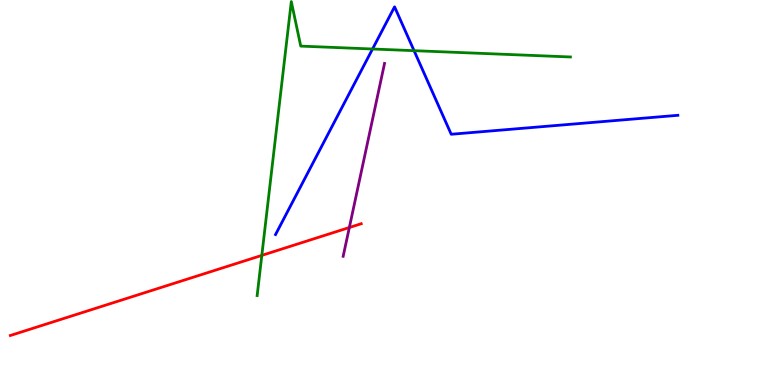[{'lines': ['blue', 'red'], 'intersections': []}, {'lines': ['green', 'red'], 'intersections': [{'x': 3.38, 'y': 3.37}]}, {'lines': ['purple', 'red'], 'intersections': [{'x': 4.51, 'y': 4.09}]}, {'lines': ['blue', 'green'], 'intersections': [{'x': 4.81, 'y': 8.73}, {'x': 5.34, 'y': 8.68}]}, {'lines': ['blue', 'purple'], 'intersections': []}, {'lines': ['green', 'purple'], 'intersections': []}]